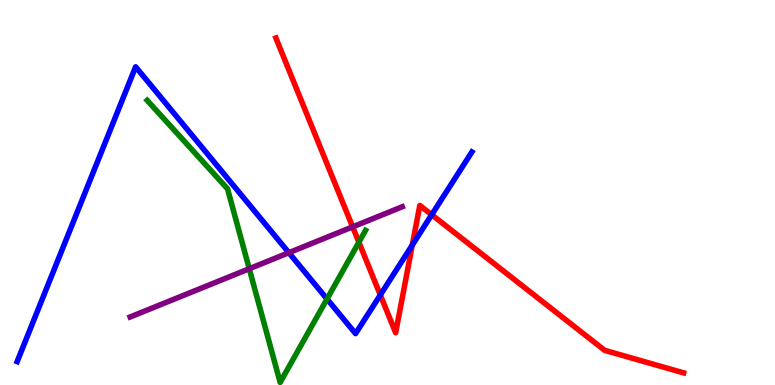[{'lines': ['blue', 'red'], 'intersections': [{'x': 4.91, 'y': 2.34}, {'x': 5.32, 'y': 3.64}, {'x': 5.57, 'y': 4.42}]}, {'lines': ['green', 'red'], 'intersections': [{'x': 4.63, 'y': 3.71}]}, {'lines': ['purple', 'red'], 'intersections': [{'x': 4.55, 'y': 4.11}]}, {'lines': ['blue', 'green'], 'intersections': [{'x': 4.22, 'y': 2.23}]}, {'lines': ['blue', 'purple'], 'intersections': [{'x': 3.73, 'y': 3.44}]}, {'lines': ['green', 'purple'], 'intersections': [{'x': 3.22, 'y': 3.02}]}]